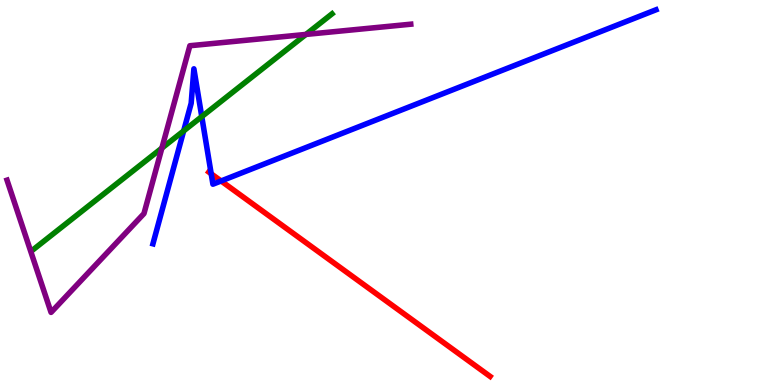[{'lines': ['blue', 'red'], 'intersections': [{'x': 2.73, 'y': 5.49}, {'x': 2.85, 'y': 5.3}]}, {'lines': ['green', 'red'], 'intersections': []}, {'lines': ['purple', 'red'], 'intersections': []}, {'lines': ['blue', 'green'], 'intersections': [{'x': 2.37, 'y': 6.6}, {'x': 2.6, 'y': 6.97}]}, {'lines': ['blue', 'purple'], 'intersections': []}, {'lines': ['green', 'purple'], 'intersections': [{'x': 2.09, 'y': 6.15}, {'x': 3.95, 'y': 9.11}]}]